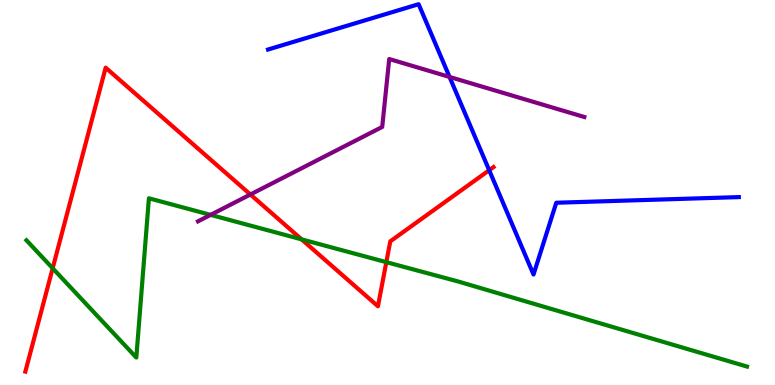[{'lines': ['blue', 'red'], 'intersections': [{'x': 6.31, 'y': 5.58}]}, {'lines': ['green', 'red'], 'intersections': [{'x': 0.68, 'y': 3.03}, {'x': 3.89, 'y': 3.78}, {'x': 4.98, 'y': 3.19}]}, {'lines': ['purple', 'red'], 'intersections': [{'x': 3.23, 'y': 4.95}]}, {'lines': ['blue', 'green'], 'intersections': []}, {'lines': ['blue', 'purple'], 'intersections': [{'x': 5.8, 'y': 8.0}]}, {'lines': ['green', 'purple'], 'intersections': [{'x': 2.72, 'y': 4.42}]}]